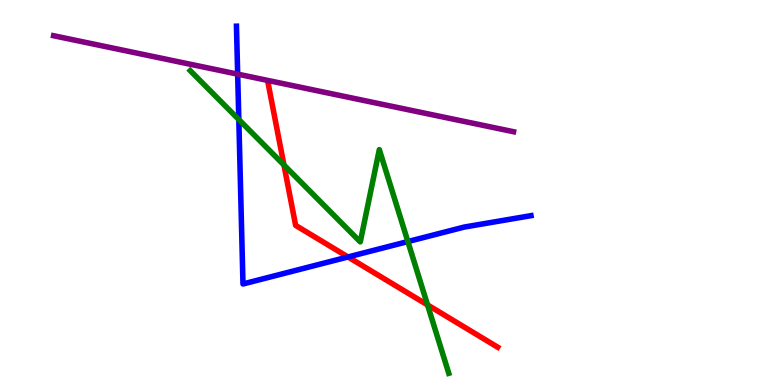[{'lines': ['blue', 'red'], 'intersections': [{'x': 4.49, 'y': 3.33}]}, {'lines': ['green', 'red'], 'intersections': [{'x': 3.66, 'y': 5.71}, {'x': 5.52, 'y': 2.08}]}, {'lines': ['purple', 'red'], 'intersections': []}, {'lines': ['blue', 'green'], 'intersections': [{'x': 3.08, 'y': 6.89}, {'x': 5.26, 'y': 3.73}]}, {'lines': ['blue', 'purple'], 'intersections': [{'x': 3.07, 'y': 8.07}]}, {'lines': ['green', 'purple'], 'intersections': []}]